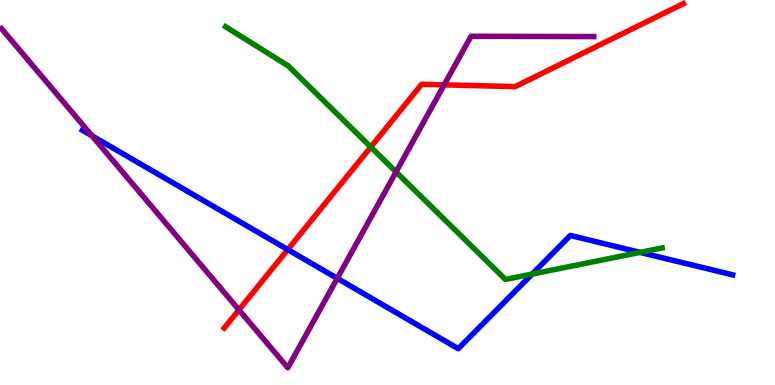[{'lines': ['blue', 'red'], 'intersections': [{'x': 3.71, 'y': 3.52}]}, {'lines': ['green', 'red'], 'intersections': [{'x': 4.78, 'y': 6.18}]}, {'lines': ['purple', 'red'], 'intersections': [{'x': 3.08, 'y': 1.95}, {'x': 5.73, 'y': 7.8}]}, {'lines': ['blue', 'green'], 'intersections': [{'x': 6.87, 'y': 2.88}, {'x': 8.26, 'y': 3.44}]}, {'lines': ['blue', 'purple'], 'intersections': [{'x': 1.19, 'y': 6.47}, {'x': 4.35, 'y': 2.77}]}, {'lines': ['green', 'purple'], 'intersections': [{'x': 5.11, 'y': 5.53}]}]